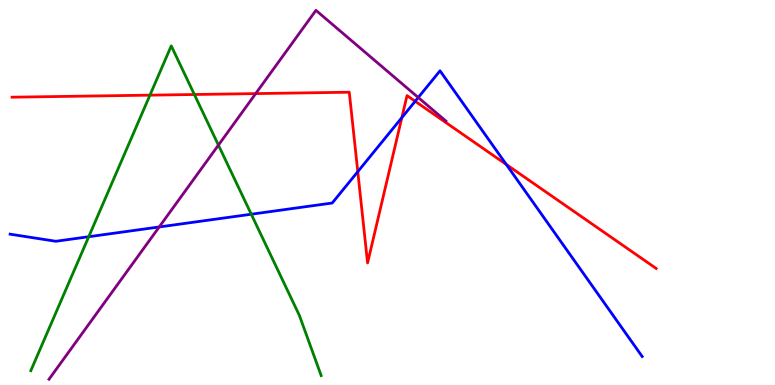[{'lines': ['blue', 'red'], 'intersections': [{'x': 4.62, 'y': 5.54}, {'x': 5.18, 'y': 6.94}, {'x': 5.36, 'y': 7.37}, {'x': 6.53, 'y': 5.73}]}, {'lines': ['green', 'red'], 'intersections': [{'x': 1.93, 'y': 7.53}, {'x': 2.51, 'y': 7.55}]}, {'lines': ['purple', 'red'], 'intersections': [{'x': 3.3, 'y': 7.57}]}, {'lines': ['blue', 'green'], 'intersections': [{'x': 1.15, 'y': 3.85}, {'x': 3.24, 'y': 4.44}]}, {'lines': ['blue', 'purple'], 'intersections': [{'x': 2.05, 'y': 4.1}, {'x': 5.4, 'y': 7.47}]}, {'lines': ['green', 'purple'], 'intersections': [{'x': 2.82, 'y': 6.23}]}]